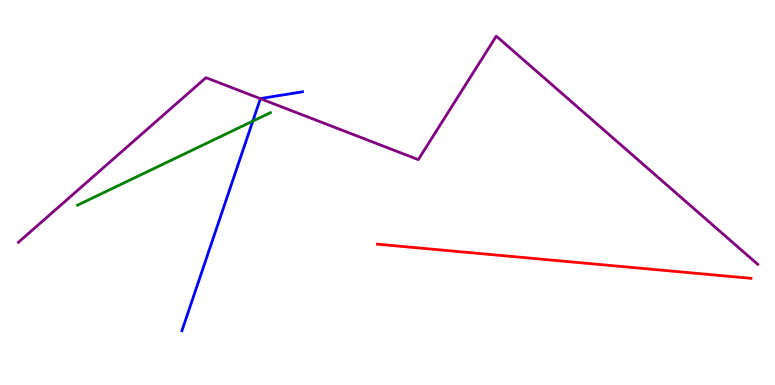[{'lines': ['blue', 'red'], 'intersections': []}, {'lines': ['green', 'red'], 'intersections': []}, {'lines': ['purple', 'red'], 'intersections': []}, {'lines': ['blue', 'green'], 'intersections': [{'x': 3.26, 'y': 6.85}]}, {'lines': ['blue', 'purple'], 'intersections': [{'x': 3.36, 'y': 7.44}]}, {'lines': ['green', 'purple'], 'intersections': []}]